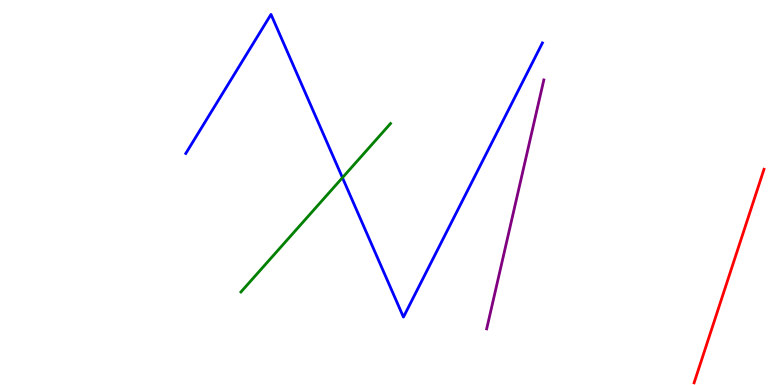[{'lines': ['blue', 'red'], 'intersections': []}, {'lines': ['green', 'red'], 'intersections': []}, {'lines': ['purple', 'red'], 'intersections': []}, {'lines': ['blue', 'green'], 'intersections': [{'x': 4.42, 'y': 5.38}]}, {'lines': ['blue', 'purple'], 'intersections': []}, {'lines': ['green', 'purple'], 'intersections': []}]